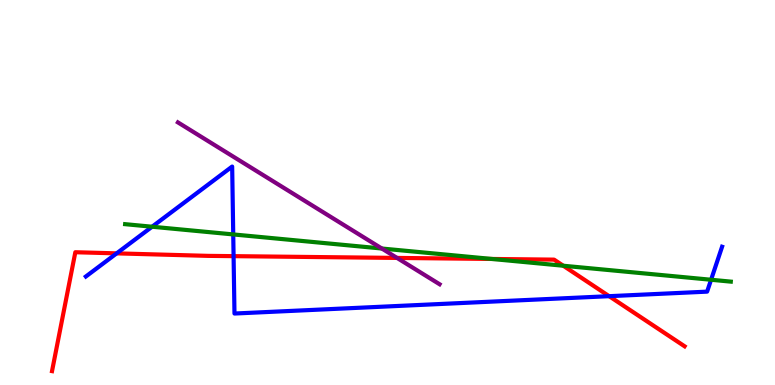[{'lines': ['blue', 'red'], 'intersections': [{'x': 1.5, 'y': 3.42}, {'x': 3.01, 'y': 3.35}, {'x': 7.86, 'y': 2.31}]}, {'lines': ['green', 'red'], 'intersections': [{'x': 6.35, 'y': 3.27}, {'x': 7.27, 'y': 3.1}]}, {'lines': ['purple', 'red'], 'intersections': [{'x': 5.12, 'y': 3.3}]}, {'lines': ['blue', 'green'], 'intersections': [{'x': 1.96, 'y': 4.11}, {'x': 3.01, 'y': 3.91}, {'x': 9.18, 'y': 2.73}]}, {'lines': ['blue', 'purple'], 'intersections': []}, {'lines': ['green', 'purple'], 'intersections': [{'x': 4.93, 'y': 3.54}]}]